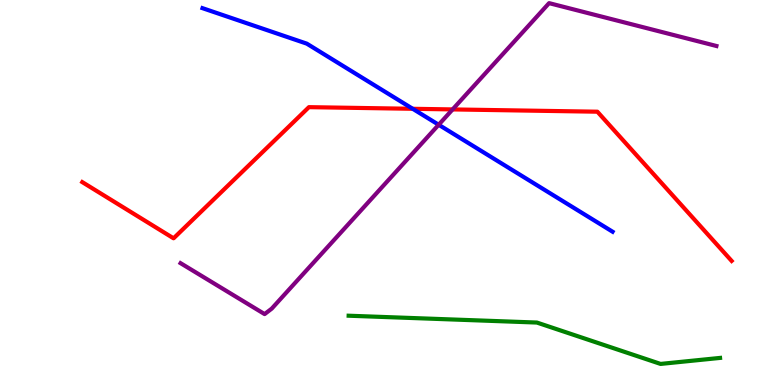[{'lines': ['blue', 'red'], 'intersections': [{'x': 5.33, 'y': 7.17}]}, {'lines': ['green', 'red'], 'intersections': []}, {'lines': ['purple', 'red'], 'intersections': [{'x': 5.84, 'y': 7.16}]}, {'lines': ['blue', 'green'], 'intersections': []}, {'lines': ['blue', 'purple'], 'intersections': [{'x': 5.66, 'y': 6.76}]}, {'lines': ['green', 'purple'], 'intersections': []}]